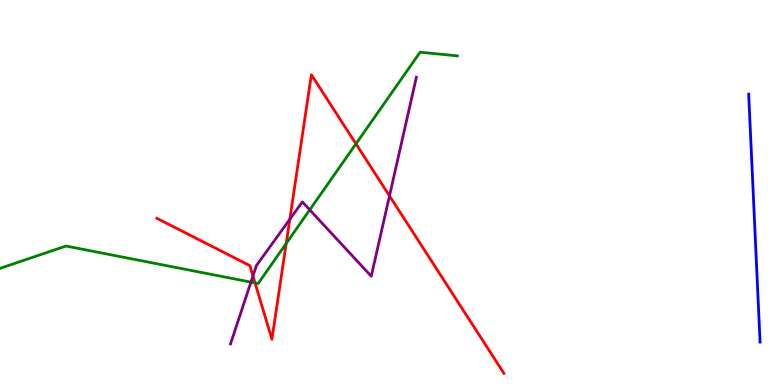[{'lines': ['blue', 'red'], 'intersections': []}, {'lines': ['green', 'red'], 'intersections': [{'x': 3.29, 'y': 2.65}, {'x': 3.69, 'y': 3.68}, {'x': 4.59, 'y': 6.26}]}, {'lines': ['purple', 'red'], 'intersections': [{'x': 3.26, 'y': 2.83}, {'x': 3.74, 'y': 4.3}, {'x': 5.03, 'y': 4.91}]}, {'lines': ['blue', 'green'], 'intersections': []}, {'lines': ['blue', 'purple'], 'intersections': []}, {'lines': ['green', 'purple'], 'intersections': [{'x': 3.24, 'y': 2.67}, {'x': 4.0, 'y': 4.55}]}]